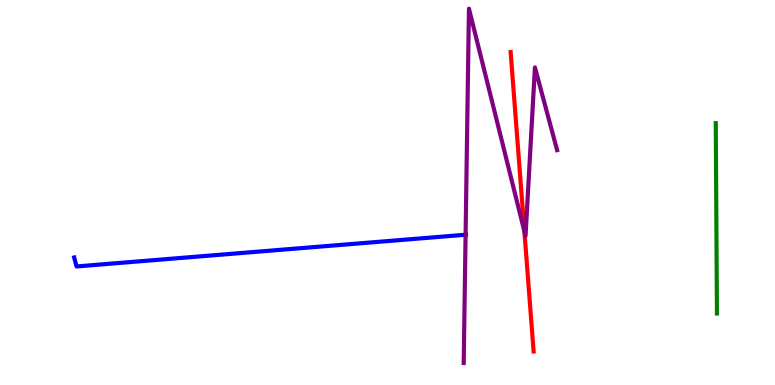[{'lines': ['blue', 'red'], 'intersections': []}, {'lines': ['green', 'red'], 'intersections': []}, {'lines': ['purple', 'red'], 'intersections': [{'x': 6.77, 'y': 3.99}]}, {'lines': ['blue', 'green'], 'intersections': []}, {'lines': ['blue', 'purple'], 'intersections': [{'x': 6.01, 'y': 3.9}]}, {'lines': ['green', 'purple'], 'intersections': []}]